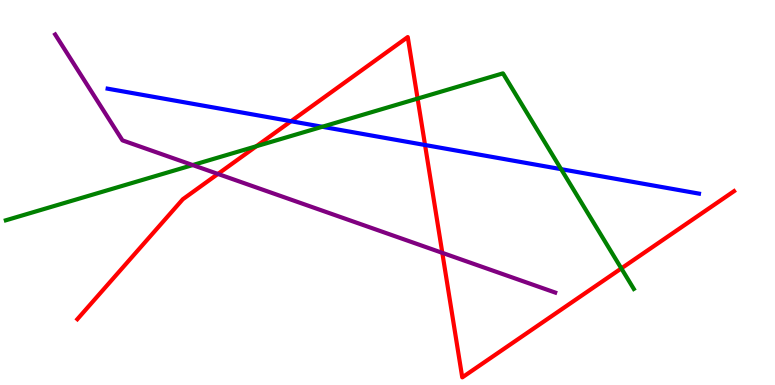[{'lines': ['blue', 'red'], 'intersections': [{'x': 3.76, 'y': 6.85}, {'x': 5.48, 'y': 6.23}]}, {'lines': ['green', 'red'], 'intersections': [{'x': 3.31, 'y': 6.2}, {'x': 5.39, 'y': 7.44}, {'x': 8.02, 'y': 3.03}]}, {'lines': ['purple', 'red'], 'intersections': [{'x': 2.81, 'y': 5.48}, {'x': 5.71, 'y': 3.43}]}, {'lines': ['blue', 'green'], 'intersections': [{'x': 4.16, 'y': 6.71}, {'x': 7.24, 'y': 5.61}]}, {'lines': ['blue', 'purple'], 'intersections': []}, {'lines': ['green', 'purple'], 'intersections': [{'x': 2.49, 'y': 5.71}]}]